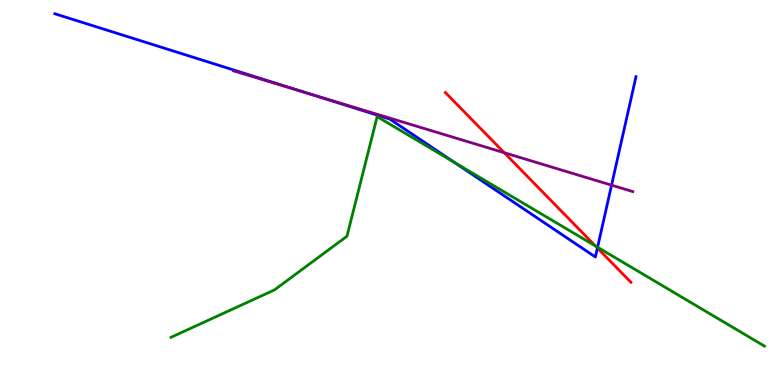[{'lines': ['blue', 'red'], 'intersections': [{'x': 7.71, 'y': 3.56}]}, {'lines': ['green', 'red'], 'intersections': [{'x': 7.68, 'y': 3.61}]}, {'lines': ['purple', 'red'], 'intersections': [{'x': 6.51, 'y': 6.03}]}, {'lines': ['blue', 'green'], 'intersections': [{'x': 5.86, 'y': 5.78}, {'x': 7.71, 'y': 3.58}]}, {'lines': ['blue', 'purple'], 'intersections': [{'x': 3.98, 'y': 7.57}, {'x': 7.89, 'y': 5.19}]}, {'lines': ['green', 'purple'], 'intersections': []}]